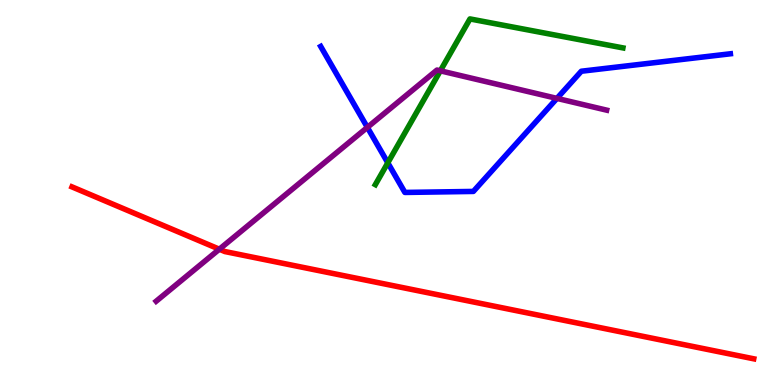[{'lines': ['blue', 'red'], 'intersections': []}, {'lines': ['green', 'red'], 'intersections': []}, {'lines': ['purple', 'red'], 'intersections': [{'x': 2.83, 'y': 3.53}]}, {'lines': ['blue', 'green'], 'intersections': [{'x': 5.0, 'y': 5.77}]}, {'lines': ['blue', 'purple'], 'intersections': [{'x': 4.74, 'y': 6.69}, {'x': 7.19, 'y': 7.44}]}, {'lines': ['green', 'purple'], 'intersections': [{'x': 5.68, 'y': 8.16}]}]